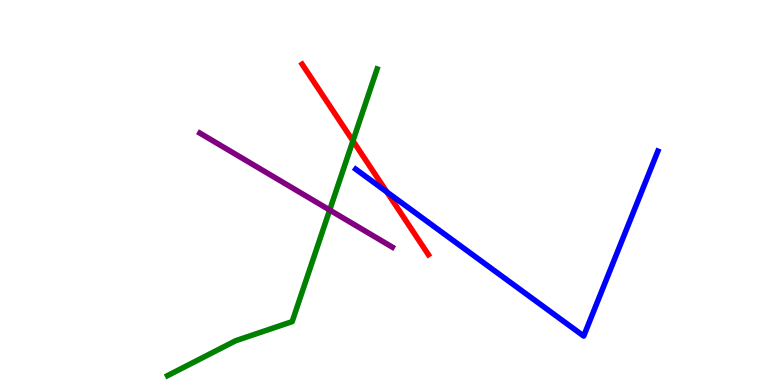[{'lines': ['blue', 'red'], 'intersections': [{'x': 4.99, 'y': 5.01}]}, {'lines': ['green', 'red'], 'intersections': [{'x': 4.55, 'y': 6.34}]}, {'lines': ['purple', 'red'], 'intersections': []}, {'lines': ['blue', 'green'], 'intersections': []}, {'lines': ['blue', 'purple'], 'intersections': []}, {'lines': ['green', 'purple'], 'intersections': [{'x': 4.25, 'y': 4.54}]}]